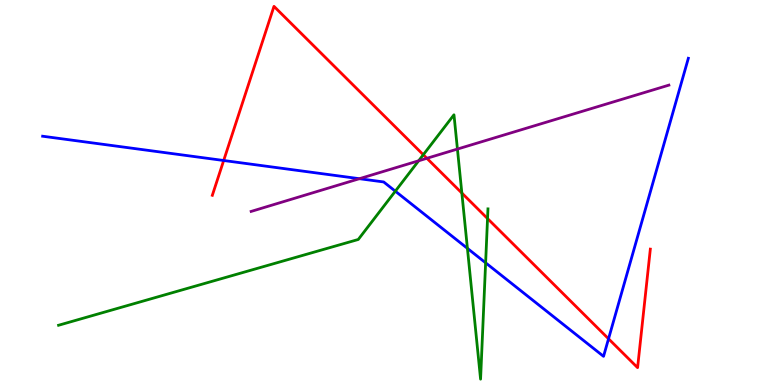[{'lines': ['blue', 'red'], 'intersections': [{'x': 2.89, 'y': 5.83}, {'x': 7.85, 'y': 1.2}]}, {'lines': ['green', 'red'], 'intersections': [{'x': 5.46, 'y': 5.98}, {'x': 5.96, 'y': 4.99}, {'x': 6.29, 'y': 4.32}]}, {'lines': ['purple', 'red'], 'intersections': [{'x': 5.51, 'y': 5.89}]}, {'lines': ['blue', 'green'], 'intersections': [{'x': 5.1, 'y': 5.03}, {'x': 6.03, 'y': 3.55}, {'x': 6.27, 'y': 3.17}]}, {'lines': ['blue', 'purple'], 'intersections': [{'x': 4.64, 'y': 5.36}]}, {'lines': ['green', 'purple'], 'intersections': [{'x': 5.4, 'y': 5.82}, {'x': 5.9, 'y': 6.13}]}]